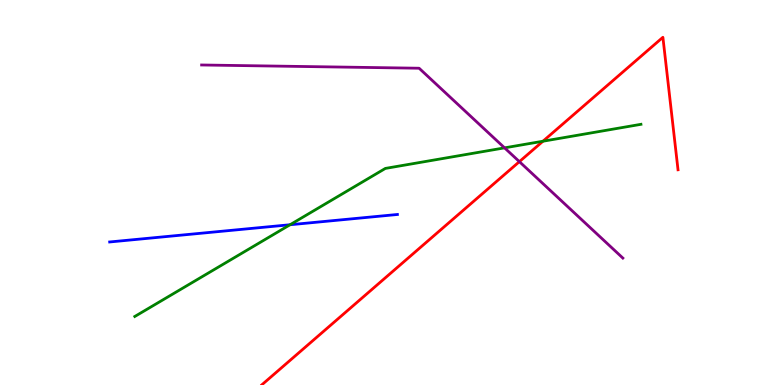[{'lines': ['blue', 'red'], 'intersections': []}, {'lines': ['green', 'red'], 'intersections': [{'x': 7.01, 'y': 6.33}]}, {'lines': ['purple', 'red'], 'intersections': [{'x': 6.7, 'y': 5.8}]}, {'lines': ['blue', 'green'], 'intersections': [{'x': 3.74, 'y': 4.16}]}, {'lines': ['blue', 'purple'], 'intersections': []}, {'lines': ['green', 'purple'], 'intersections': [{'x': 6.51, 'y': 6.16}]}]